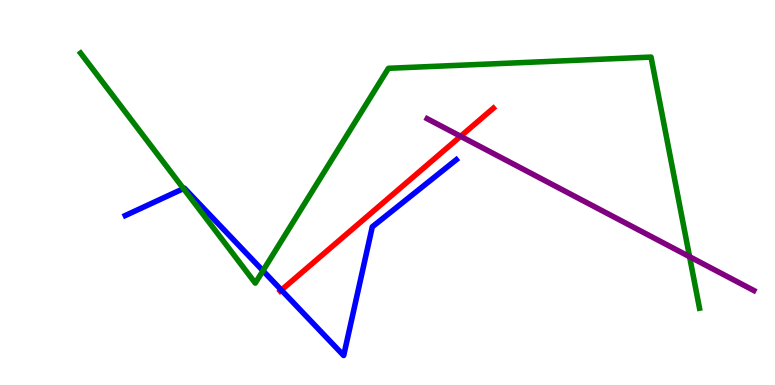[{'lines': ['blue', 'red'], 'intersections': [{'x': 3.63, 'y': 2.47}]}, {'lines': ['green', 'red'], 'intersections': []}, {'lines': ['purple', 'red'], 'intersections': [{'x': 5.94, 'y': 6.46}]}, {'lines': ['blue', 'green'], 'intersections': [{'x': 2.37, 'y': 5.1}, {'x': 3.39, 'y': 2.97}]}, {'lines': ['blue', 'purple'], 'intersections': []}, {'lines': ['green', 'purple'], 'intersections': [{'x': 8.9, 'y': 3.33}]}]